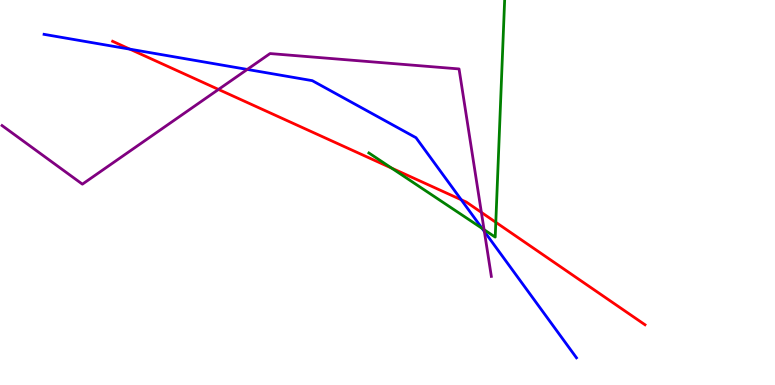[{'lines': ['blue', 'red'], 'intersections': [{'x': 1.68, 'y': 8.72}, {'x': 5.95, 'y': 4.81}]}, {'lines': ['green', 'red'], 'intersections': [{'x': 5.05, 'y': 5.63}, {'x': 6.4, 'y': 4.23}]}, {'lines': ['purple', 'red'], 'intersections': [{'x': 2.82, 'y': 7.68}, {'x': 6.21, 'y': 4.48}]}, {'lines': ['blue', 'green'], 'intersections': [{'x': 6.22, 'y': 4.07}]}, {'lines': ['blue', 'purple'], 'intersections': [{'x': 3.19, 'y': 8.2}, {'x': 6.25, 'y': 3.99}]}, {'lines': ['green', 'purple'], 'intersections': [{'x': 6.25, 'y': 4.03}]}]